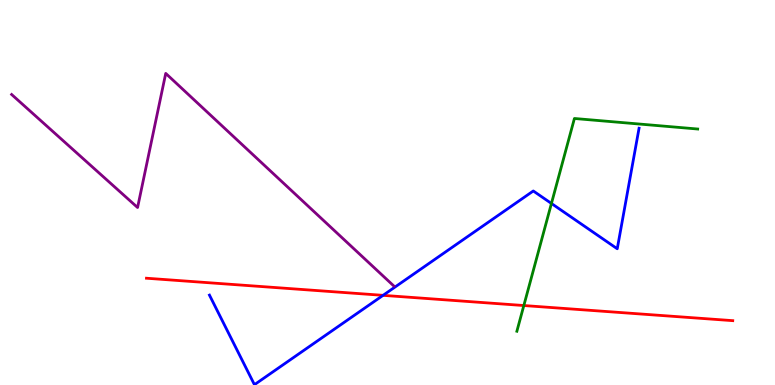[{'lines': ['blue', 'red'], 'intersections': [{'x': 4.94, 'y': 2.33}]}, {'lines': ['green', 'red'], 'intersections': [{'x': 6.76, 'y': 2.06}]}, {'lines': ['purple', 'red'], 'intersections': []}, {'lines': ['blue', 'green'], 'intersections': [{'x': 7.12, 'y': 4.72}]}, {'lines': ['blue', 'purple'], 'intersections': []}, {'lines': ['green', 'purple'], 'intersections': []}]